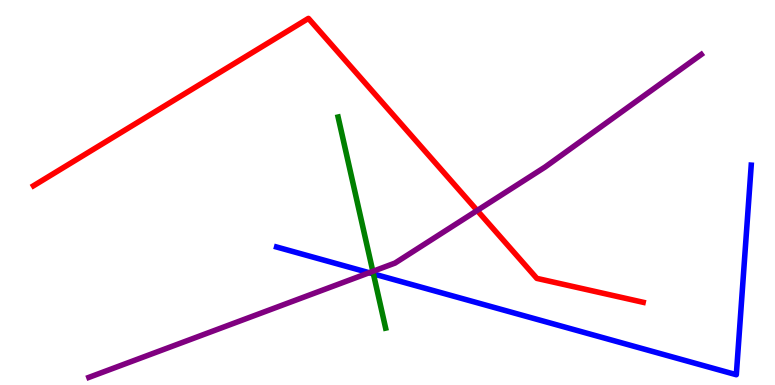[{'lines': ['blue', 'red'], 'intersections': []}, {'lines': ['green', 'red'], 'intersections': []}, {'lines': ['purple', 'red'], 'intersections': [{'x': 6.16, 'y': 4.53}]}, {'lines': ['blue', 'green'], 'intersections': [{'x': 4.82, 'y': 2.89}]}, {'lines': ['blue', 'purple'], 'intersections': [{'x': 4.76, 'y': 2.92}]}, {'lines': ['green', 'purple'], 'intersections': [{'x': 4.81, 'y': 2.95}]}]